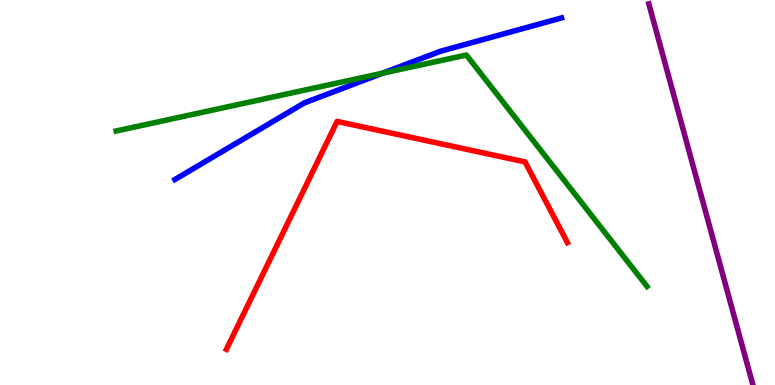[{'lines': ['blue', 'red'], 'intersections': []}, {'lines': ['green', 'red'], 'intersections': []}, {'lines': ['purple', 'red'], 'intersections': []}, {'lines': ['blue', 'green'], 'intersections': [{'x': 4.94, 'y': 8.1}]}, {'lines': ['blue', 'purple'], 'intersections': []}, {'lines': ['green', 'purple'], 'intersections': []}]